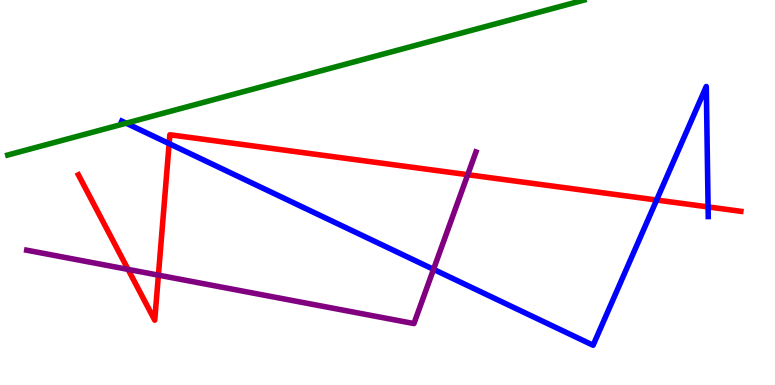[{'lines': ['blue', 'red'], 'intersections': [{'x': 2.18, 'y': 6.27}, {'x': 8.47, 'y': 4.8}, {'x': 9.14, 'y': 4.63}]}, {'lines': ['green', 'red'], 'intersections': []}, {'lines': ['purple', 'red'], 'intersections': [{'x': 1.65, 'y': 3.0}, {'x': 2.04, 'y': 2.85}, {'x': 6.04, 'y': 5.46}]}, {'lines': ['blue', 'green'], 'intersections': [{'x': 1.63, 'y': 6.8}]}, {'lines': ['blue', 'purple'], 'intersections': [{'x': 5.59, 'y': 3.0}]}, {'lines': ['green', 'purple'], 'intersections': []}]